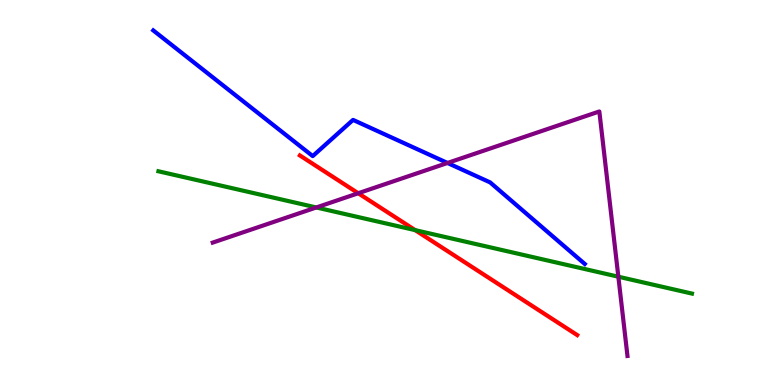[{'lines': ['blue', 'red'], 'intersections': []}, {'lines': ['green', 'red'], 'intersections': [{'x': 5.36, 'y': 4.02}]}, {'lines': ['purple', 'red'], 'intersections': [{'x': 4.62, 'y': 4.98}]}, {'lines': ['blue', 'green'], 'intersections': []}, {'lines': ['blue', 'purple'], 'intersections': [{'x': 5.77, 'y': 5.77}]}, {'lines': ['green', 'purple'], 'intersections': [{'x': 4.08, 'y': 4.61}, {'x': 7.98, 'y': 2.81}]}]